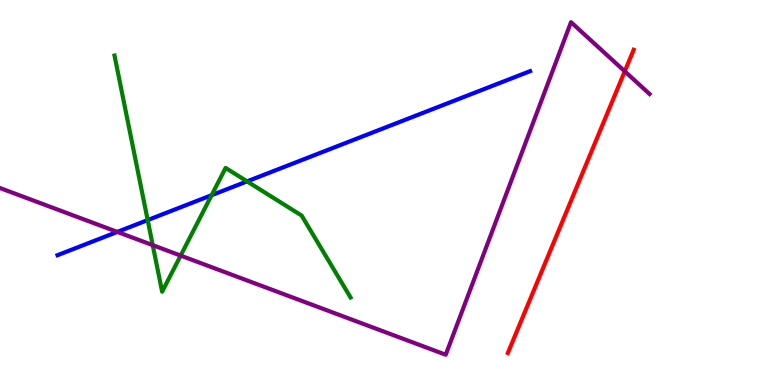[{'lines': ['blue', 'red'], 'intersections': []}, {'lines': ['green', 'red'], 'intersections': []}, {'lines': ['purple', 'red'], 'intersections': [{'x': 8.06, 'y': 8.15}]}, {'lines': ['blue', 'green'], 'intersections': [{'x': 1.91, 'y': 4.28}, {'x': 2.73, 'y': 4.93}, {'x': 3.19, 'y': 5.29}]}, {'lines': ['blue', 'purple'], 'intersections': [{'x': 1.51, 'y': 3.98}]}, {'lines': ['green', 'purple'], 'intersections': [{'x': 1.97, 'y': 3.63}, {'x': 2.33, 'y': 3.36}]}]